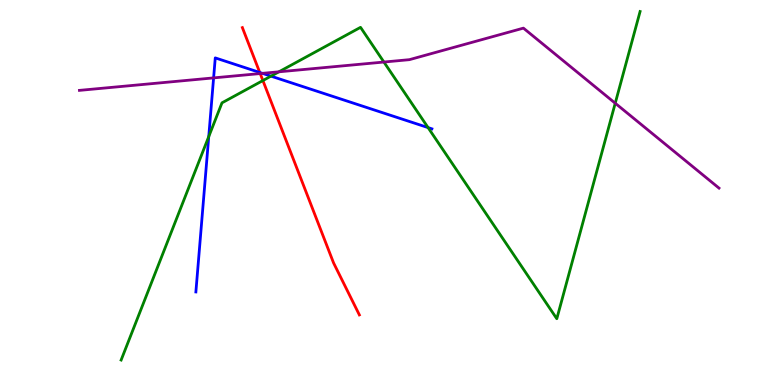[{'lines': ['blue', 'red'], 'intersections': [{'x': 3.35, 'y': 8.12}]}, {'lines': ['green', 'red'], 'intersections': [{'x': 3.39, 'y': 7.91}]}, {'lines': ['purple', 'red'], 'intersections': [{'x': 3.36, 'y': 8.09}]}, {'lines': ['blue', 'green'], 'intersections': [{'x': 2.69, 'y': 6.45}, {'x': 3.5, 'y': 8.02}, {'x': 5.52, 'y': 6.69}]}, {'lines': ['blue', 'purple'], 'intersections': [{'x': 2.76, 'y': 7.98}, {'x': 3.39, 'y': 8.09}]}, {'lines': ['green', 'purple'], 'intersections': [{'x': 3.6, 'y': 8.13}, {'x': 4.95, 'y': 8.39}, {'x': 7.94, 'y': 7.32}]}]